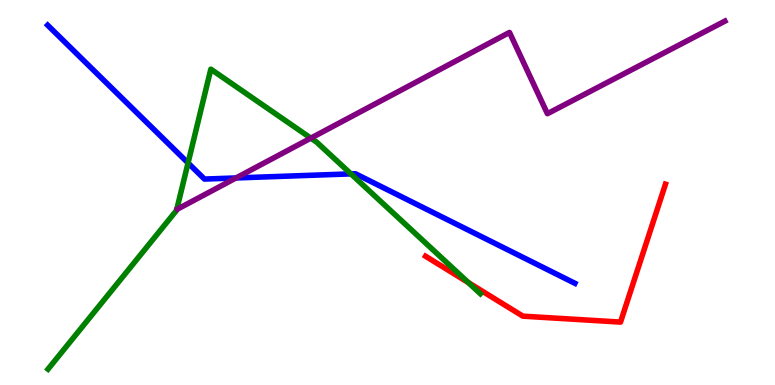[{'lines': ['blue', 'red'], 'intersections': []}, {'lines': ['green', 'red'], 'intersections': [{'x': 6.04, 'y': 2.66}]}, {'lines': ['purple', 'red'], 'intersections': []}, {'lines': ['blue', 'green'], 'intersections': [{'x': 2.43, 'y': 5.77}, {'x': 4.53, 'y': 5.48}]}, {'lines': ['blue', 'purple'], 'intersections': [{'x': 3.05, 'y': 5.38}]}, {'lines': ['green', 'purple'], 'intersections': [{'x': 4.01, 'y': 6.41}]}]